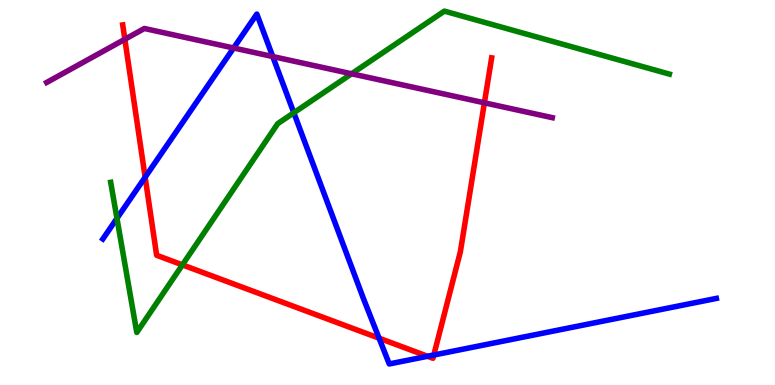[{'lines': ['blue', 'red'], 'intersections': [{'x': 1.87, 'y': 5.4}, {'x': 4.89, 'y': 1.22}, {'x': 5.52, 'y': 0.746}, {'x': 5.6, 'y': 0.779}]}, {'lines': ['green', 'red'], 'intersections': [{'x': 2.35, 'y': 3.12}]}, {'lines': ['purple', 'red'], 'intersections': [{'x': 1.61, 'y': 8.98}, {'x': 6.25, 'y': 7.33}]}, {'lines': ['blue', 'green'], 'intersections': [{'x': 1.51, 'y': 4.33}, {'x': 3.79, 'y': 7.07}]}, {'lines': ['blue', 'purple'], 'intersections': [{'x': 3.01, 'y': 8.75}, {'x': 3.52, 'y': 8.53}]}, {'lines': ['green', 'purple'], 'intersections': [{'x': 4.54, 'y': 8.08}]}]